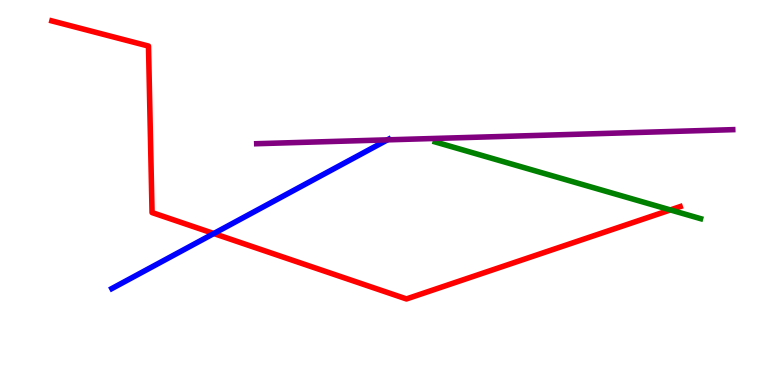[{'lines': ['blue', 'red'], 'intersections': [{'x': 2.76, 'y': 3.93}]}, {'lines': ['green', 'red'], 'intersections': [{'x': 8.65, 'y': 4.55}]}, {'lines': ['purple', 'red'], 'intersections': []}, {'lines': ['blue', 'green'], 'intersections': []}, {'lines': ['blue', 'purple'], 'intersections': [{'x': 5.0, 'y': 6.37}]}, {'lines': ['green', 'purple'], 'intersections': []}]